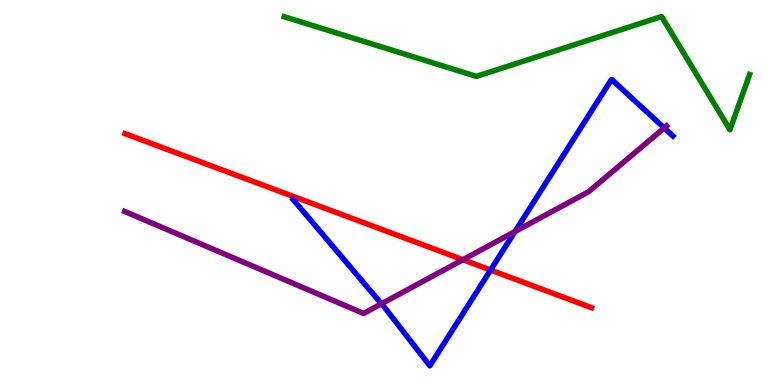[{'lines': ['blue', 'red'], 'intersections': [{'x': 6.33, 'y': 2.99}]}, {'lines': ['green', 'red'], 'intersections': []}, {'lines': ['purple', 'red'], 'intersections': [{'x': 5.97, 'y': 3.25}]}, {'lines': ['blue', 'green'], 'intersections': []}, {'lines': ['blue', 'purple'], 'intersections': [{'x': 4.92, 'y': 2.11}, {'x': 6.65, 'y': 3.99}, {'x': 8.57, 'y': 6.68}]}, {'lines': ['green', 'purple'], 'intersections': []}]